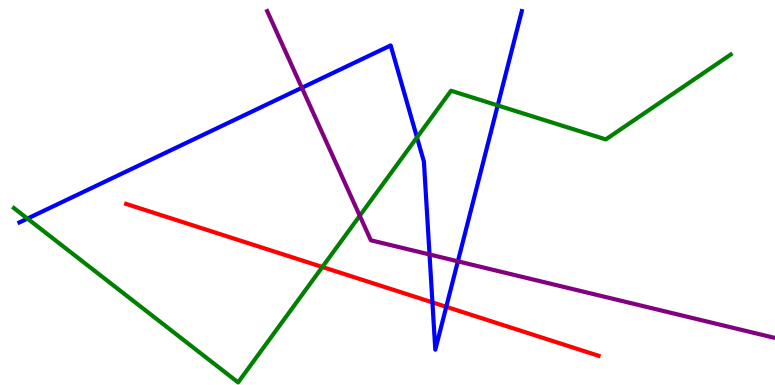[{'lines': ['blue', 'red'], 'intersections': [{'x': 5.58, 'y': 2.15}, {'x': 5.76, 'y': 2.03}]}, {'lines': ['green', 'red'], 'intersections': [{'x': 4.16, 'y': 3.07}]}, {'lines': ['purple', 'red'], 'intersections': []}, {'lines': ['blue', 'green'], 'intersections': [{'x': 0.354, 'y': 4.32}, {'x': 5.38, 'y': 6.43}, {'x': 6.42, 'y': 7.26}]}, {'lines': ['blue', 'purple'], 'intersections': [{'x': 3.9, 'y': 7.72}, {'x': 5.54, 'y': 3.39}, {'x': 5.91, 'y': 3.21}]}, {'lines': ['green', 'purple'], 'intersections': [{'x': 4.64, 'y': 4.4}]}]